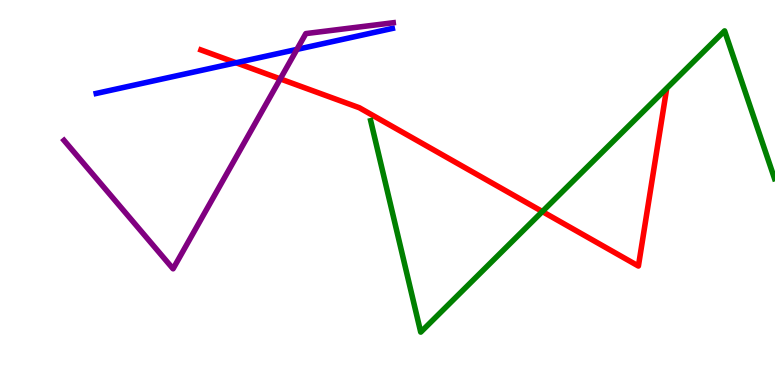[{'lines': ['blue', 'red'], 'intersections': [{'x': 3.05, 'y': 8.37}]}, {'lines': ['green', 'red'], 'intersections': [{'x': 7.0, 'y': 4.51}]}, {'lines': ['purple', 'red'], 'intersections': [{'x': 3.62, 'y': 7.95}]}, {'lines': ['blue', 'green'], 'intersections': []}, {'lines': ['blue', 'purple'], 'intersections': [{'x': 3.83, 'y': 8.72}]}, {'lines': ['green', 'purple'], 'intersections': []}]